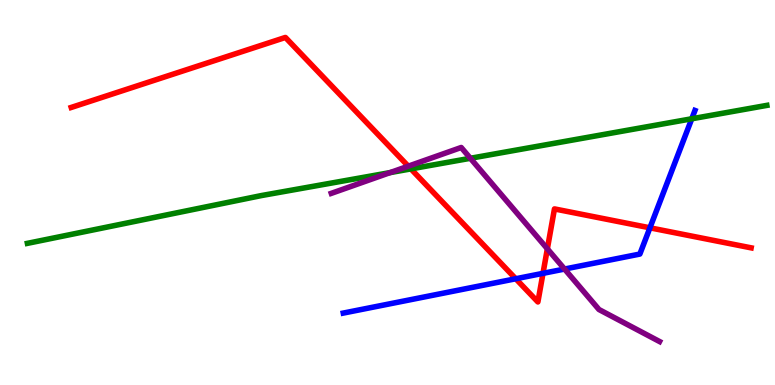[{'lines': ['blue', 'red'], 'intersections': [{'x': 6.65, 'y': 2.76}, {'x': 7.01, 'y': 2.9}, {'x': 8.39, 'y': 4.08}]}, {'lines': ['green', 'red'], 'intersections': [{'x': 5.3, 'y': 5.61}]}, {'lines': ['purple', 'red'], 'intersections': [{'x': 5.27, 'y': 5.68}, {'x': 7.06, 'y': 3.54}]}, {'lines': ['blue', 'green'], 'intersections': [{'x': 8.93, 'y': 6.91}]}, {'lines': ['blue', 'purple'], 'intersections': [{'x': 7.28, 'y': 3.01}]}, {'lines': ['green', 'purple'], 'intersections': [{'x': 5.03, 'y': 5.52}, {'x': 6.07, 'y': 5.89}]}]